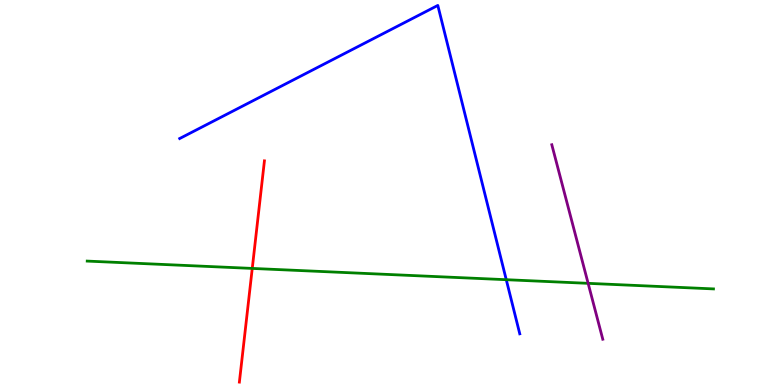[{'lines': ['blue', 'red'], 'intersections': []}, {'lines': ['green', 'red'], 'intersections': [{'x': 3.25, 'y': 3.03}]}, {'lines': ['purple', 'red'], 'intersections': []}, {'lines': ['blue', 'green'], 'intersections': [{'x': 6.53, 'y': 2.74}]}, {'lines': ['blue', 'purple'], 'intersections': []}, {'lines': ['green', 'purple'], 'intersections': [{'x': 7.59, 'y': 2.64}]}]